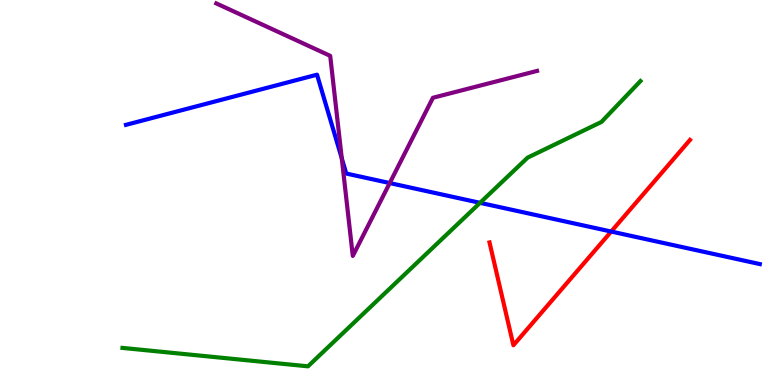[{'lines': ['blue', 'red'], 'intersections': [{'x': 7.89, 'y': 3.99}]}, {'lines': ['green', 'red'], 'intersections': []}, {'lines': ['purple', 'red'], 'intersections': []}, {'lines': ['blue', 'green'], 'intersections': [{'x': 6.19, 'y': 4.73}]}, {'lines': ['blue', 'purple'], 'intersections': [{'x': 4.41, 'y': 5.89}, {'x': 5.03, 'y': 5.25}]}, {'lines': ['green', 'purple'], 'intersections': []}]